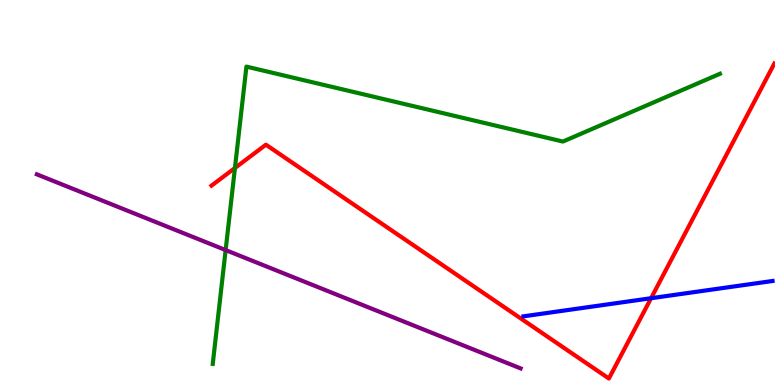[{'lines': ['blue', 'red'], 'intersections': [{'x': 8.4, 'y': 2.25}]}, {'lines': ['green', 'red'], 'intersections': [{'x': 3.03, 'y': 5.64}]}, {'lines': ['purple', 'red'], 'intersections': []}, {'lines': ['blue', 'green'], 'intersections': []}, {'lines': ['blue', 'purple'], 'intersections': []}, {'lines': ['green', 'purple'], 'intersections': [{'x': 2.91, 'y': 3.5}]}]